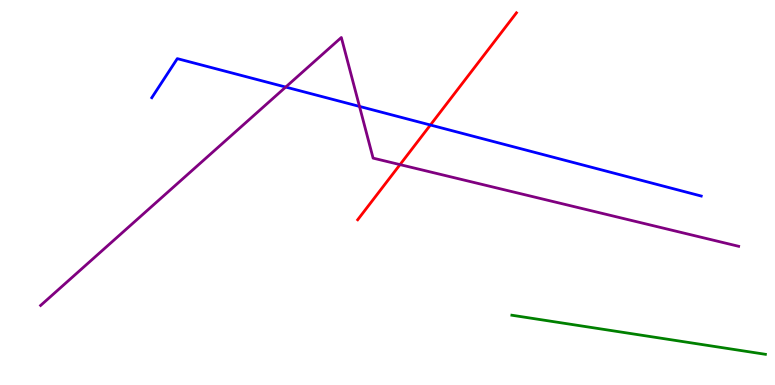[{'lines': ['blue', 'red'], 'intersections': [{'x': 5.55, 'y': 6.75}]}, {'lines': ['green', 'red'], 'intersections': []}, {'lines': ['purple', 'red'], 'intersections': [{'x': 5.16, 'y': 5.72}]}, {'lines': ['blue', 'green'], 'intersections': []}, {'lines': ['blue', 'purple'], 'intersections': [{'x': 3.69, 'y': 7.74}, {'x': 4.64, 'y': 7.24}]}, {'lines': ['green', 'purple'], 'intersections': []}]